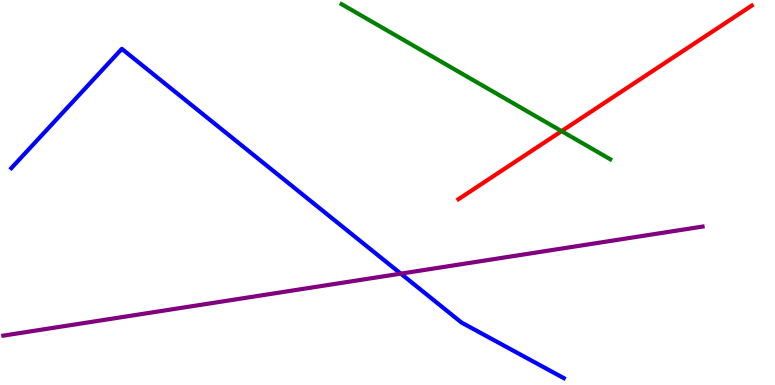[{'lines': ['blue', 'red'], 'intersections': []}, {'lines': ['green', 'red'], 'intersections': [{'x': 7.25, 'y': 6.59}]}, {'lines': ['purple', 'red'], 'intersections': []}, {'lines': ['blue', 'green'], 'intersections': []}, {'lines': ['blue', 'purple'], 'intersections': [{'x': 5.17, 'y': 2.89}]}, {'lines': ['green', 'purple'], 'intersections': []}]